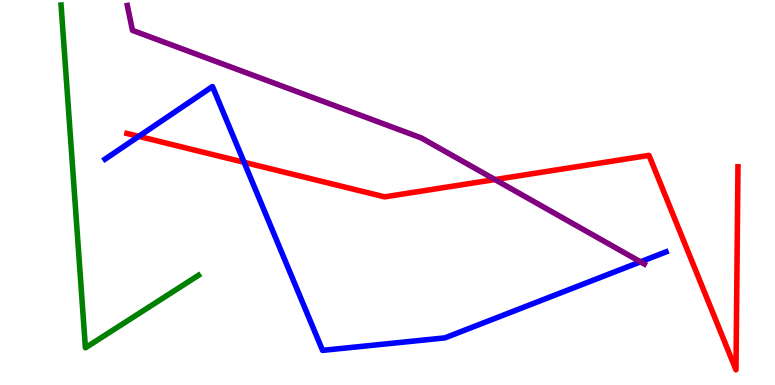[{'lines': ['blue', 'red'], 'intersections': [{'x': 1.79, 'y': 6.46}, {'x': 3.15, 'y': 5.78}]}, {'lines': ['green', 'red'], 'intersections': []}, {'lines': ['purple', 'red'], 'intersections': [{'x': 6.39, 'y': 5.34}]}, {'lines': ['blue', 'green'], 'intersections': []}, {'lines': ['blue', 'purple'], 'intersections': [{'x': 8.26, 'y': 3.2}]}, {'lines': ['green', 'purple'], 'intersections': []}]